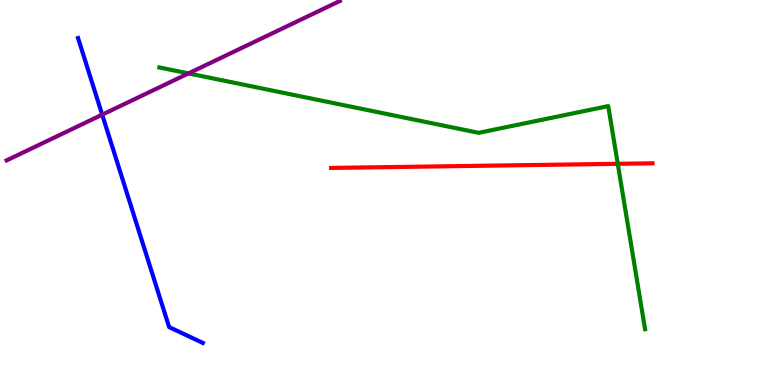[{'lines': ['blue', 'red'], 'intersections': []}, {'lines': ['green', 'red'], 'intersections': [{'x': 7.97, 'y': 5.74}]}, {'lines': ['purple', 'red'], 'intersections': []}, {'lines': ['blue', 'green'], 'intersections': []}, {'lines': ['blue', 'purple'], 'intersections': [{'x': 1.32, 'y': 7.02}]}, {'lines': ['green', 'purple'], 'intersections': [{'x': 2.43, 'y': 8.09}]}]